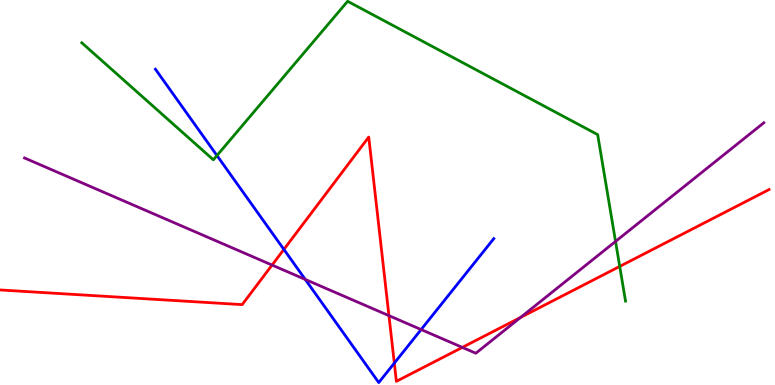[{'lines': ['blue', 'red'], 'intersections': [{'x': 3.66, 'y': 3.52}, {'x': 5.09, 'y': 0.569}]}, {'lines': ['green', 'red'], 'intersections': [{'x': 8.0, 'y': 3.08}]}, {'lines': ['purple', 'red'], 'intersections': [{'x': 3.51, 'y': 3.12}, {'x': 5.02, 'y': 1.8}, {'x': 5.97, 'y': 0.977}, {'x': 6.72, 'y': 1.75}]}, {'lines': ['blue', 'green'], 'intersections': [{'x': 2.8, 'y': 5.96}]}, {'lines': ['blue', 'purple'], 'intersections': [{'x': 3.94, 'y': 2.74}, {'x': 5.43, 'y': 1.44}]}, {'lines': ['green', 'purple'], 'intersections': [{'x': 7.94, 'y': 3.73}]}]